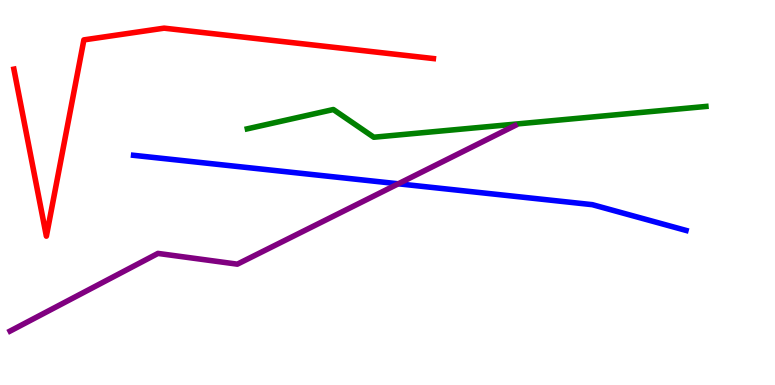[{'lines': ['blue', 'red'], 'intersections': []}, {'lines': ['green', 'red'], 'intersections': []}, {'lines': ['purple', 'red'], 'intersections': []}, {'lines': ['blue', 'green'], 'intersections': []}, {'lines': ['blue', 'purple'], 'intersections': [{'x': 5.14, 'y': 5.23}]}, {'lines': ['green', 'purple'], 'intersections': []}]